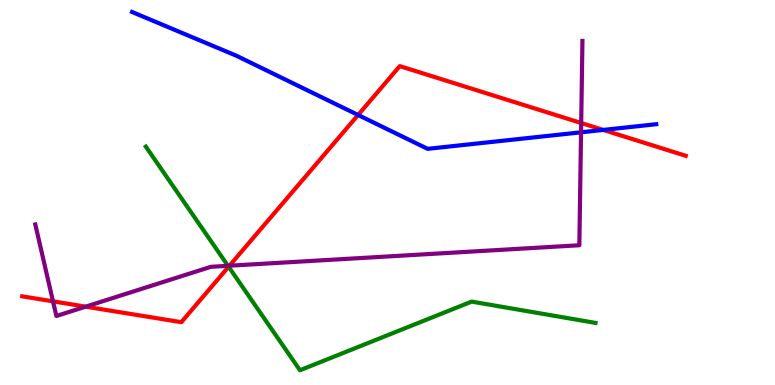[{'lines': ['blue', 'red'], 'intersections': [{'x': 4.62, 'y': 7.01}, {'x': 7.78, 'y': 6.63}]}, {'lines': ['green', 'red'], 'intersections': [{'x': 2.95, 'y': 3.07}]}, {'lines': ['purple', 'red'], 'intersections': [{'x': 0.684, 'y': 2.17}, {'x': 1.11, 'y': 2.03}, {'x': 2.96, 'y': 3.1}, {'x': 7.5, 'y': 6.8}]}, {'lines': ['blue', 'green'], 'intersections': []}, {'lines': ['blue', 'purple'], 'intersections': [{'x': 7.5, 'y': 6.56}]}, {'lines': ['green', 'purple'], 'intersections': [{'x': 2.94, 'y': 3.1}]}]